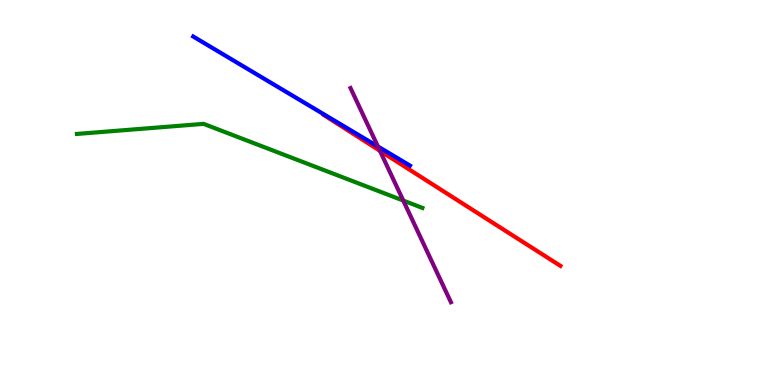[{'lines': ['blue', 'red'], 'intersections': []}, {'lines': ['green', 'red'], 'intersections': []}, {'lines': ['purple', 'red'], 'intersections': [{'x': 4.9, 'y': 6.08}]}, {'lines': ['blue', 'green'], 'intersections': []}, {'lines': ['blue', 'purple'], 'intersections': [{'x': 4.88, 'y': 6.19}]}, {'lines': ['green', 'purple'], 'intersections': [{'x': 5.2, 'y': 4.79}]}]